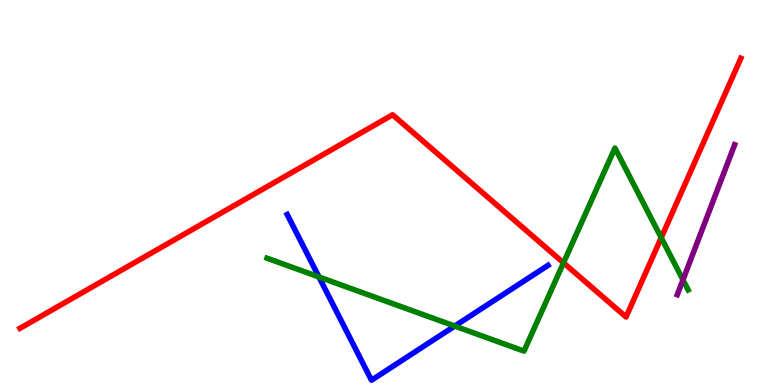[{'lines': ['blue', 'red'], 'intersections': []}, {'lines': ['green', 'red'], 'intersections': [{'x': 7.27, 'y': 3.17}, {'x': 8.53, 'y': 3.83}]}, {'lines': ['purple', 'red'], 'intersections': []}, {'lines': ['blue', 'green'], 'intersections': [{'x': 4.12, 'y': 2.81}, {'x': 5.87, 'y': 1.53}]}, {'lines': ['blue', 'purple'], 'intersections': []}, {'lines': ['green', 'purple'], 'intersections': [{'x': 8.81, 'y': 2.73}]}]